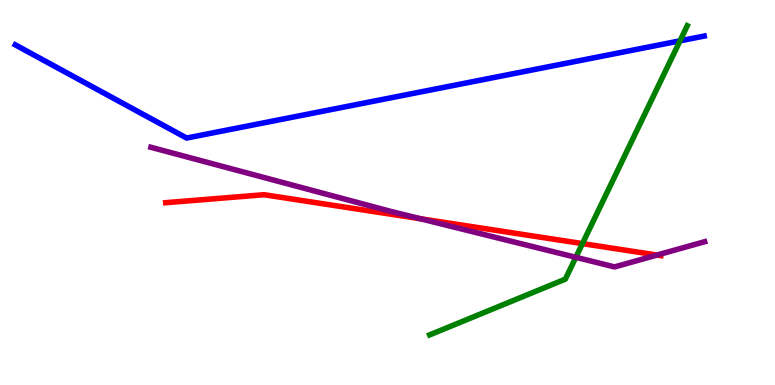[{'lines': ['blue', 'red'], 'intersections': []}, {'lines': ['green', 'red'], 'intersections': [{'x': 7.52, 'y': 3.67}]}, {'lines': ['purple', 'red'], 'intersections': [{'x': 5.42, 'y': 4.32}, {'x': 8.48, 'y': 3.38}]}, {'lines': ['blue', 'green'], 'intersections': [{'x': 8.77, 'y': 8.94}]}, {'lines': ['blue', 'purple'], 'intersections': []}, {'lines': ['green', 'purple'], 'intersections': [{'x': 7.43, 'y': 3.32}]}]